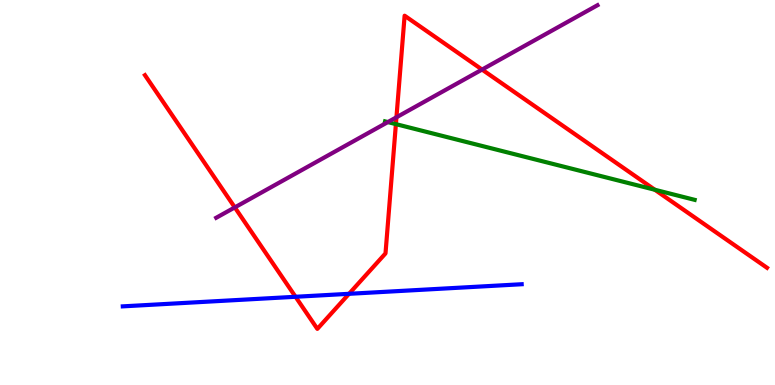[{'lines': ['blue', 'red'], 'intersections': [{'x': 3.81, 'y': 2.29}, {'x': 4.5, 'y': 2.37}]}, {'lines': ['green', 'red'], 'intersections': [{'x': 5.11, 'y': 6.78}, {'x': 8.45, 'y': 5.07}]}, {'lines': ['purple', 'red'], 'intersections': [{'x': 3.03, 'y': 4.61}, {'x': 5.12, 'y': 6.95}, {'x': 6.22, 'y': 8.19}]}, {'lines': ['blue', 'green'], 'intersections': []}, {'lines': ['blue', 'purple'], 'intersections': []}, {'lines': ['green', 'purple'], 'intersections': [{'x': 5.0, 'y': 6.83}]}]